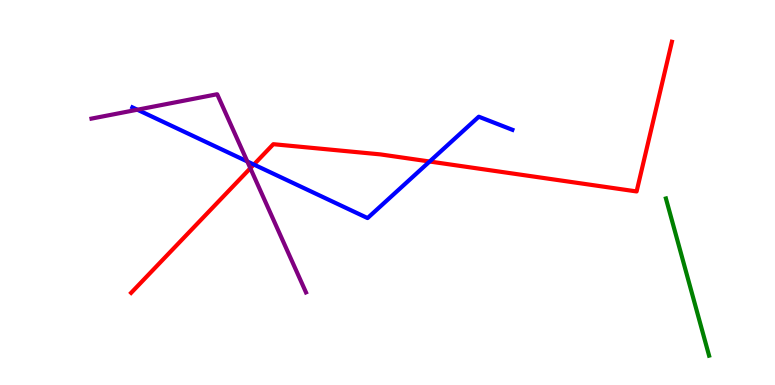[{'lines': ['blue', 'red'], 'intersections': [{'x': 3.28, 'y': 5.73}, {'x': 5.54, 'y': 5.8}]}, {'lines': ['green', 'red'], 'intersections': []}, {'lines': ['purple', 'red'], 'intersections': [{'x': 3.23, 'y': 5.63}]}, {'lines': ['blue', 'green'], 'intersections': []}, {'lines': ['blue', 'purple'], 'intersections': [{'x': 1.77, 'y': 7.15}, {'x': 3.19, 'y': 5.81}]}, {'lines': ['green', 'purple'], 'intersections': []}]